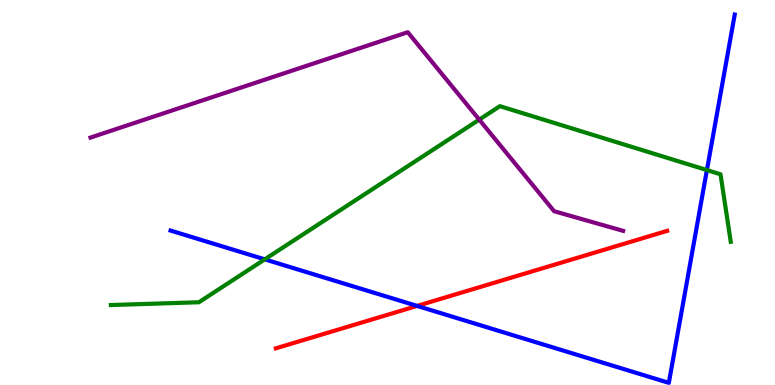[{'lines': ['blue', 'red'], 'intersections': [{'x': 5.38, 'y': 2.05}]}, {'lines': ['green', 'red'], 'intersections': []}, {'lines': ['purple', 'red'], 'intersections': []}, {'lines': ['blue', 'green'], 'intersections': [{'x': 3.42, 'y': 3.26}, {'x': 9.12, 'y': 5.58}]}, {'lines': ['blue', 'purple'], 'intersections': []}, {'lines': ['green', 'purple'], 'intersections': [{'x': 6.18, 'y': 6.89}]}]